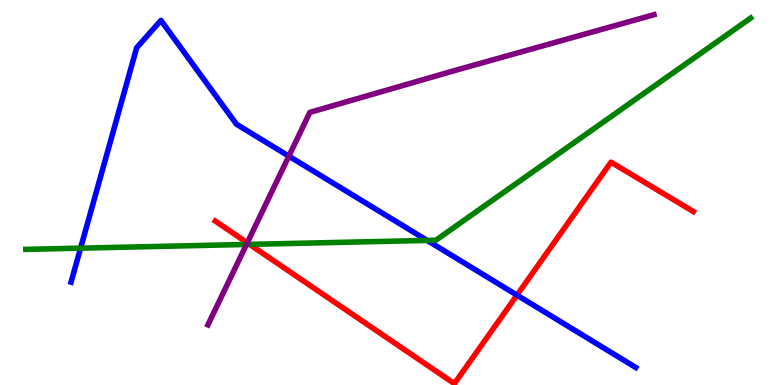[{'lines': ['blue', 'red'], 'intersections': [{'x': 6.67, 'y': 2.33}]}, {'lines': ['green', 'red'], 'intersections': [{'x': 3.22, 'y': 3.65}]}, {'lines': ['purple', 'red'], 'intersections': [{'x': 3.19, 'y': 3.69}]}, {'lines': ['blue', 'green'], 'intersections': [{'x': 1.04, 'y': 3.55}, {'x': 5.51, 'y': 3.76}]}, {'lines': ['blue', 'purple'], 'intersections': [{'x': 3.73, 'y': 5.94}]}, {'lines': ['green', 'purple'], 'intersections': [{'x': 3.18, 'y': 3.65}]}]